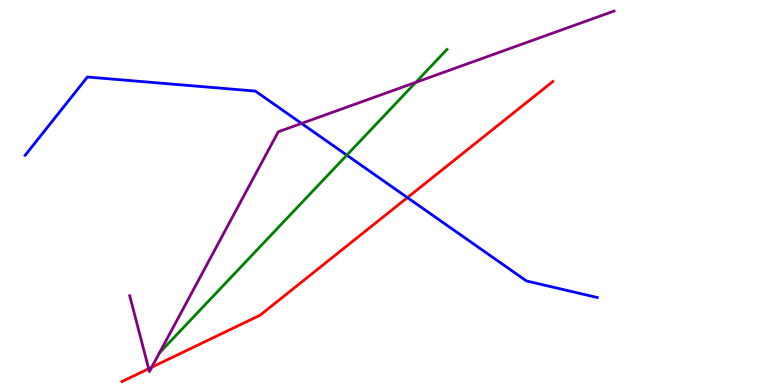[{'lines': ['blue', 'red'], 'intersections': [{'x': 5.26, 'y': 4.87}]}, {'lines': ['green', 'red'], 'intersections': []}, {'lines': ['purple', 'red'], 'intersections': [{'x': 1.92, 'y': 0.423}, {'x': 1.96, 'y': 0.461}]}, {'lines': ['blue', 'green'], 'intersections': [{'x': 4.47, 'y': 5.97}]}, {'lines': ['blue', 'purple'], 'intersections': [{'x': 3.89, 'y': 6.79}]}, {'lines': ['green', 'purple'], 'intersections': [{'x': 2.06, 'y': 0.835}, {'x': 5.36, 'y': 7.86}]}]